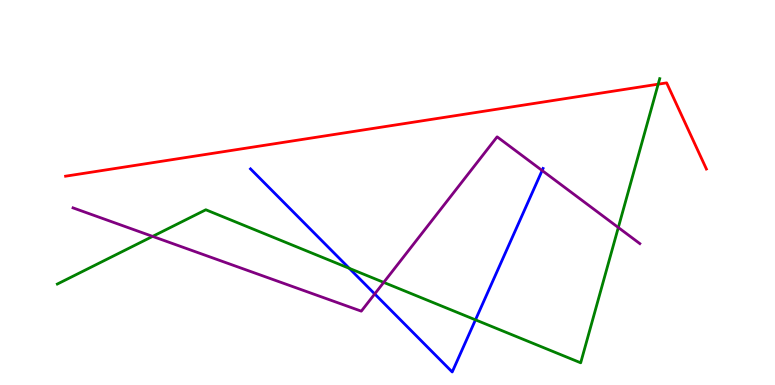[{'lines': ['blue', 'red'], 'intersections': []}, {'lines': ['green', 'red'], 'intersections': [{'x': 8.49, 'y': 7.81}]}, {'lines': ['purple', 'red'], 'intersections': []}, {'lines': ['blue', 'green'], 'intersections': [{'x': 4.51, 'y': 3.03}, {'x': 6.14, 'y': 1.69}]}, {'lines': ['blue', 'purple'], 'intersections': [{'x': 4.84, 'y': 2.37}, {'x': 7.0, 'y': 5.57}]}, {'lines': ['green', 'purple'], 'intersections': [{'x': 1.97, 'y': 3.86}, {'x': 4.95, 'y': 2.67}, {'x': 7.98, 'y': 4.09}]}]